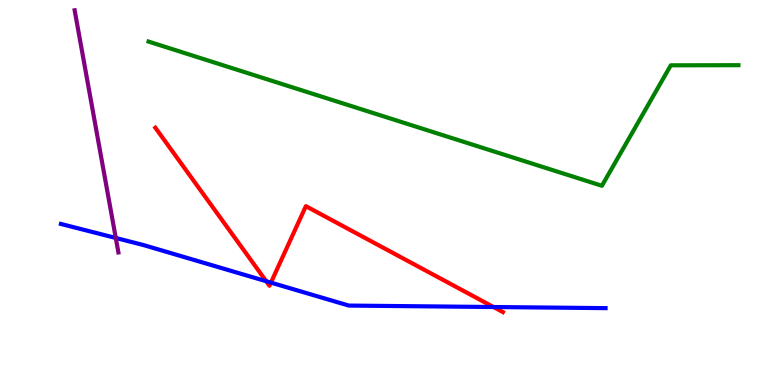[{'lines': ['blue', 'red'], 'intersections': [{'x': 3.44, 'y': 2.7}, {'x': 3.5, 'y': 2.66}, {'x': 6.37, 'y': 2.03}]}, {'lines': ['green', 'red'], 'intersections': []}, {'lines': ['purple', 'red'], 'intersections': []}, {'lines': ['blue', 'green'], 'intersections': []}, {'lines': ['blue', 'purple'], 'intersections': [{'x': 1.49, 'y': 3.82}]}, {'lines': ['green', 'purple'], 'intersections': []}]